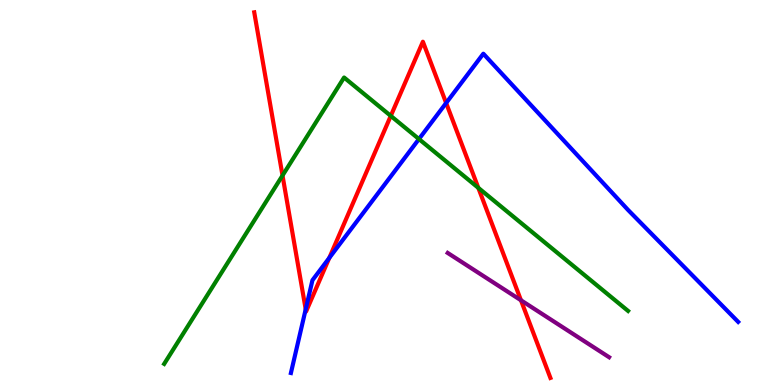[{'lines': ['blue', 'red'], 'intersections': [{'x': 3.94, 'y': 1.97}, {'x': 4.25, 'y': 3.3}, {'x': 5.76, 'y': 7.32}]}, {'lines': ['green', 'red'], 'intersections': [{'x': 3.65, 'y': 5.44}, {'x': 5.04, 'y': 6.99}, {'x': 6.17, 'y': 5.12}]}, {'lines': ['purple', 'red'], 'intersections': [{'x': 6.72, 'y': 2.2}]}, {'lines': ['blue', 'green'], 'intersections': [{'x': 5.41, 'y': 6.39}]}, {'lines': ['blue', 'purple'], 'intersections': []}, {'lines': ['green', 'purple'], 'intersections': []}]